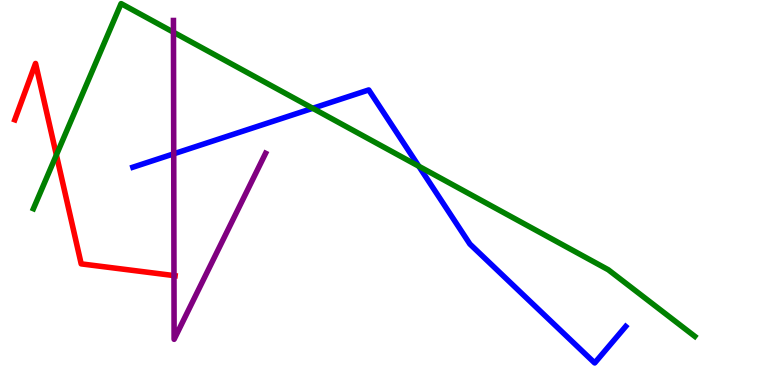[{'lines': ['blue', 'red'], 'intersections': []}, {'lines': ['green', 'red'], 'intersections': [{'x': 0.728, 'y': 5.98}]}, {'lines': ['purple', 'red'], 'intersections': [{'x': 2.24, 'y': 2.84}]}, {'lines': ['blue', 'green'], 'intersections': [{'x': 4.04, 'y': 7.19}, {'x': 5.4, 'y': 5.68}]}, {'lines': ['blue', 'purple'], 'intersections': [{'x': 2.24, 'y': 6.0}]}, {'lines': ['green', 'purple'], 'intersections': [{'x': 2.24, 'y': 9.16}]}]